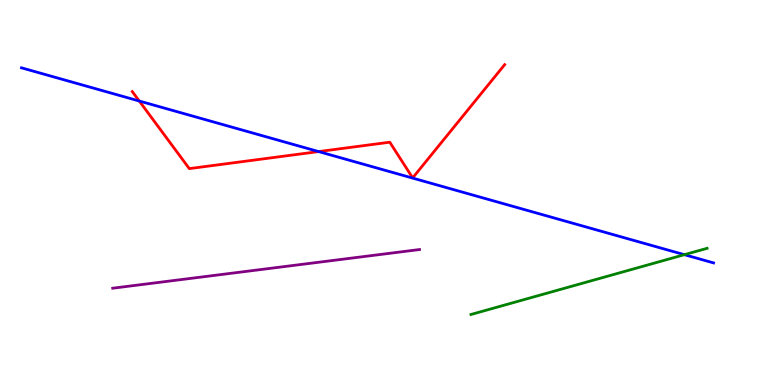[{'lines': ['blue', 'red'], 'intersections': [{'x': 1.8, 'y': 7.38}, {'x': 4.11, 'y': 6.06}]}, {'lines': ['green', 'red'], 'intersections': []}, {'lines': ['purple', 'red'], 'intersections': []}, {'lines': ['blue', 'green'], 'intersections': [{'x': 8.83, 'y': 3.38}]}, {'lines': ['blue', 'purple'], 'intersections': []}, {'lines': ['green', 'purple'], 'intersections': []}]